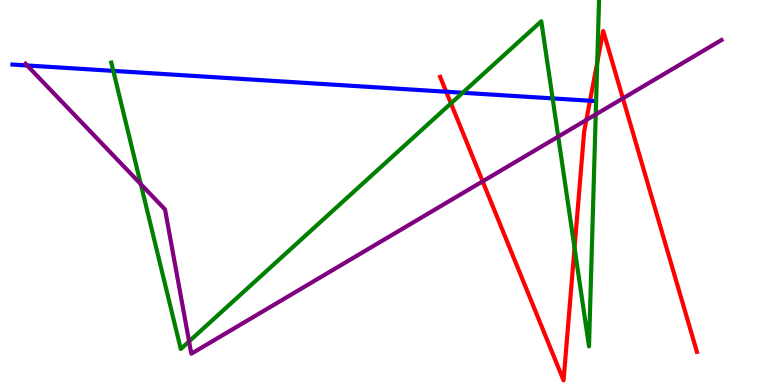[{'lines': ['blue', 'red'], 'intersections': [{'x': 5.76, 'y': 7.62}, {'x': 7.61, 'y': 7.38}]}, {'lines': ['green', 'red'], 'intersections': [{'x': 5.82, 'y': 7.31}, {'x': 7.41, 'y': 3.56}, {'x': 7.71, 'y': 8.38}]}, {'lines': ['purple', 'red'], 'intersections': [{'x': 6.23, 'y': 5.29}, {'x': 7.57, 'y': 6.88}, {'x': 8.04, 'y': 7.44}]}, {'lines': ['blue', 'green'], 'intersections': [{'x': 1.46, 'y': 8.16}, {'x': 5.97, 'y': 7.59}, {'x': 7.13, 'y': 7.44}]}, {'lines': ['blue', 'purple'], 'intersections': [{'x': 0.35, 'y': 8.3}]}, {'lines': ['green', 'purple'], 'intersections': [{'x': 1.82, 'y': 5.22}, {'x': 2.44, 'y': 1.13}, {'x': 7.2, 'y': 6.45}, {'x': 7.69, 'y': 7.03}]}]